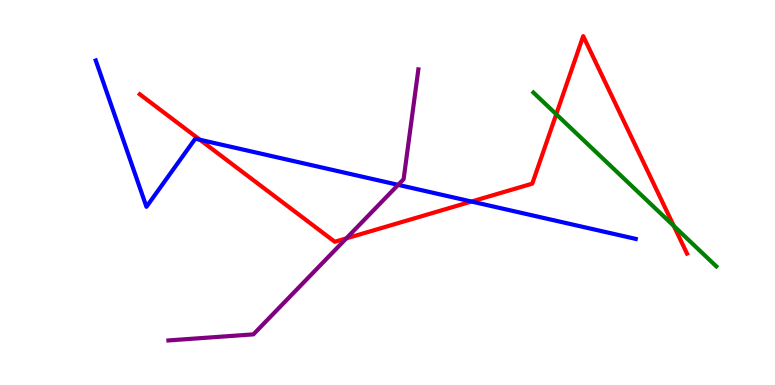[{'lines': ['blue', 'red'], 'intersections': [{'x': 2.58, 'y': 6.37}, {'x': 6.08, 'y': 4.77}]}, {'lines': ['green', 'red'], 'intersections': [{'x': 7.18, 'y': 7.03}, {'x': 8.69, 'y': 4.13}]}, {'lines': ['purple', 'red'], 'intersections': [{'x': 4.47, 'y': 3.81}]}, {'lines': ['blue', 'green'], 'intersections': []}, {'lines': ['blue', 'purple'], 'intersections': [{'x': 5.14, 'y': 5.2}]}, {'lines': ['green', 'purple'], 'intersections': []}]